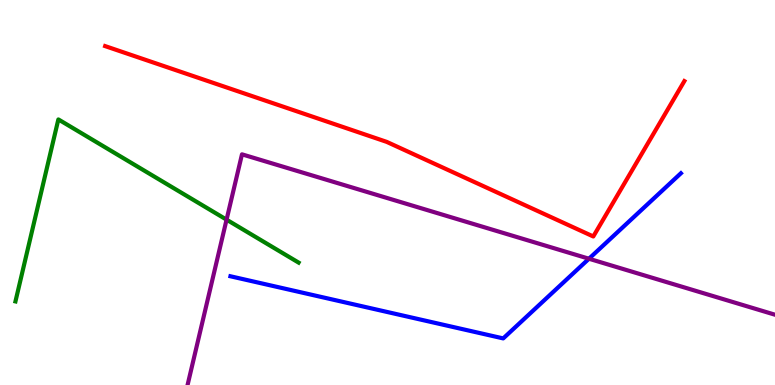[{'lines': ['blue', 'red'], 'intersections': []}, {'lines': ['green', 'red'], 'intersections': []}, {'lines': ['purple', 'red'], 'intersections': []}, {'lines': ['blue', 'green'], 'intersections': []}, {'lines': ['blue', 'purple'], 'intersections': [{'x': 7.6, 'y': 3.28}]}, {'lines': ['green', 'purple'], 'intersections': [{'x': 2.92, 'y': 4.29}]}]